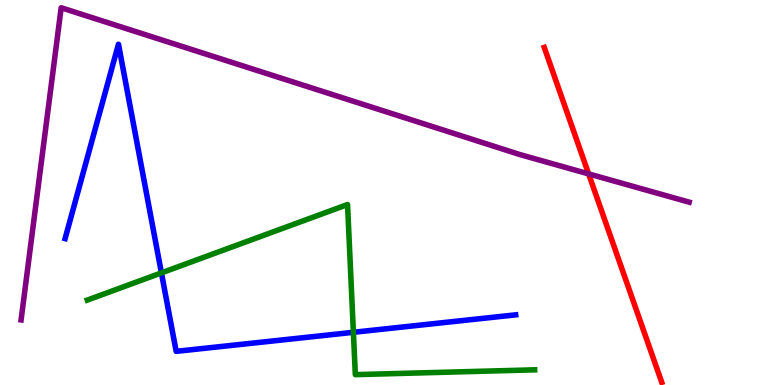[{'lines': ['blue', 'red'], 'intersections': []}, {'lines': ['green', 'red'], 'intersections': []}, {'lines': ['purple', 'red'], 'intersections': [{'x': 7.6, 'y': 5.48}]}, {'lines': ['blue', 'green'], 'intersections': [{'x': 2.08, 'y': 2.91}, {'x': 4.56, 'y': 1.37}]}, {'lines': ['blue', 'purple'], 'intersections': []}, {'lines': ['green', 'purple'], 'intersections': []}]